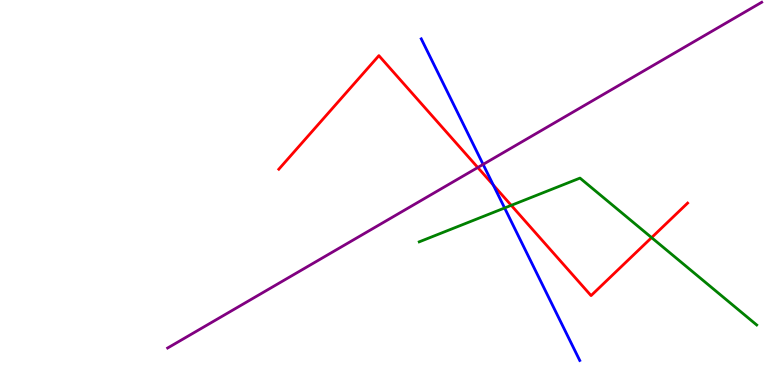[{'lines': ['blue', 'red'], 'intersections': [{'x': 6.37, 'y': 5.19}]}, {'lines': ['green', 'red'], 'intersections': [{'x': 6.6, 'y': 4.67}, {'x': 8.41, 'y': 3.83}]}, {'lines': ['purple', 'red'], 'intersections': [{'x': 6.16, 'y': 5.65}]}, {'lines': ['blue', 'green'], 'intersections': [{'x': 6.51, 'y': 4.6}]}, {'lines': ['blue', 'purple'], 'intersections': [{'x': 6.23, 'y': 5.73}]}, {'lines': ['green', 'purple'], 'intersections': []}]